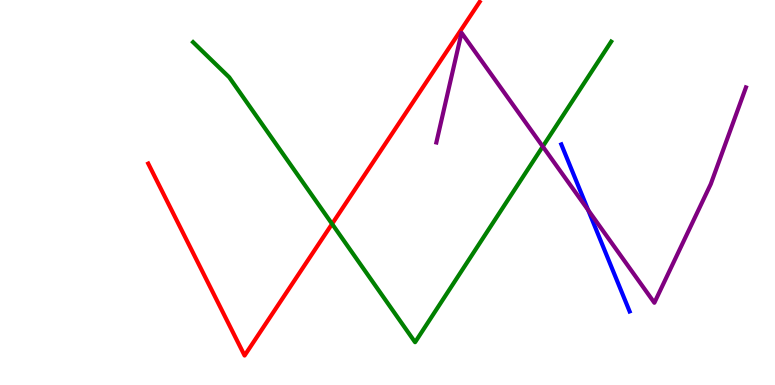[{'lines': ['blue', 'red'], 'intersections': []}, {'lines': ['green', 'red'], 'intersections': [{'x': 4.28, 'y': 4.18}]}, {'lines': ['purple', 'red'], 'intersections': []}, {'lines': ['blue', 'green'], 'intersections': []}, {'lines': ['blue', 'purple'], 'intersections': [{'x': 7.59, 'y': 4.54}]}, {'lines': ['green', 'purple'], 'intersections': [{'x': 7.0, 'y': 6.19}]}]